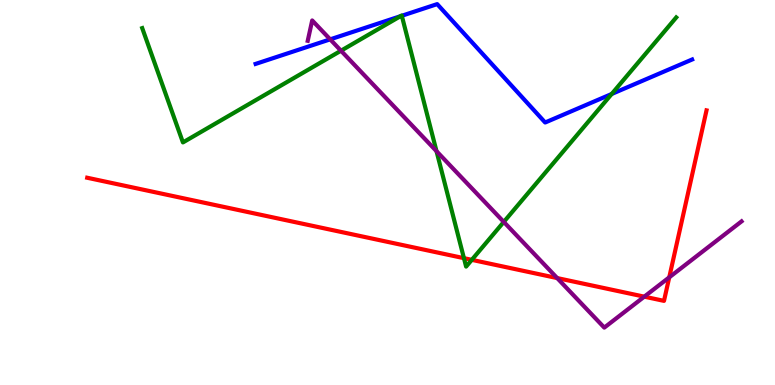[{'lines': ['blue', 'red'], 'intersections': []}, {'lines': ['green', 'red'], 'intersections': [{'x': 5.99, 'y': 3.29}, {'x': 6.09, 'y': 3.25}]}, {'lines': ['purple', 'red'], 'intersections': [{'x': 7.19, 'y': 2.78}, {'x': 8.31, 'y': 2.29}, {'x': 8.64, 'y': 2.8}]}, {'lines': ['blue', 'green'], 'intersections': [{'x': 5.17, 'y': 9.58}, {'x': 5.18, 'y': 9.59}, {'x': 7.89, 'y': 7.56}]}, {'lines': ['blue', 'purple'], 'intersections': [{'x': 4.26, 'y': 8.98}]}, {'lines': ['green', 'purple'], 'intersections': [{'x': 4.4, 'y': 8.68}, {'x': 5.63, 'y': 6.07}, {'x': 6.5, 'y': 4.24}]}]